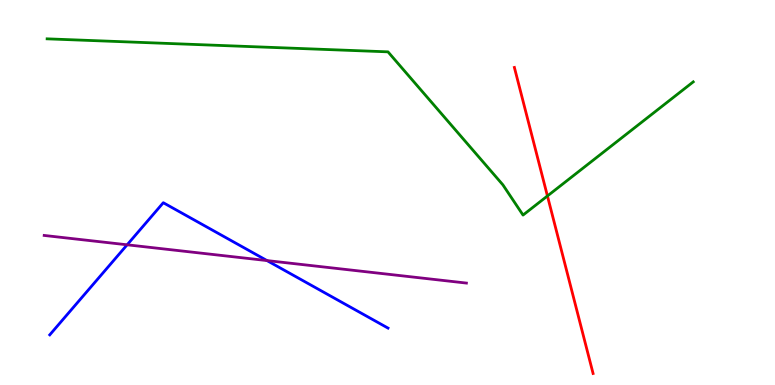[{'lines': ['blue', 'red'], 'intersections': []}, {'lines': ['green', 'red'], 'intersections': [{'x': 7.06, 'y': 4.91}]}, {'lines': ['purple', 'red'], 'intersections': []}, {'lines': ['blue', 'green'], 'intersections': []}, {'lines': ['blue', 'purple'], 'intersections': [{'x': 1.64, 'y': 3.64}, {'x': 3.45, 'y': 3.23}]}, {'lines': ['green', 'purple'], 'intersections': []}]